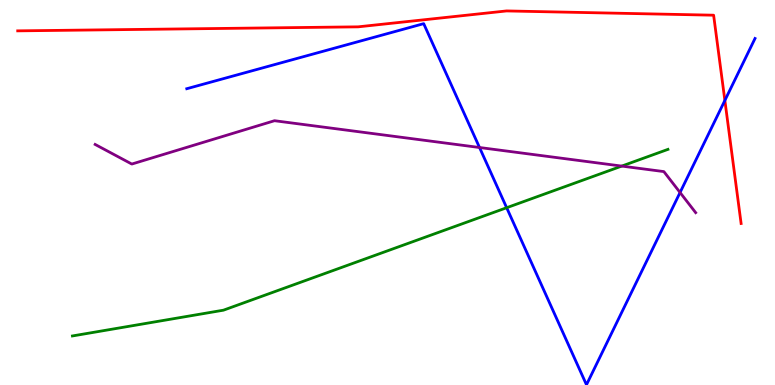[{'lines': ['blue', 'red'], 'intersections': [{'x': 9.35, 'y': 7.39}]}, {'lines': ['green', 'red'], 'intersections': []}, {'lines': ['purple', 'red'], 'intersections': []}, {'lines': ['blue', 'green'], 'intersections': [{'x': 6.54, 'y': 4.6}]}, {'lines': ['blue', 'purple'], 'intersections': [{'x': 6.19, 'y': 6.17}, {'x': 8.77, 'y': 5.0}]}, {'lines': ['green', 'purple'], 'intersections': [{'x': 8.02, 'y': 5.69}]}]